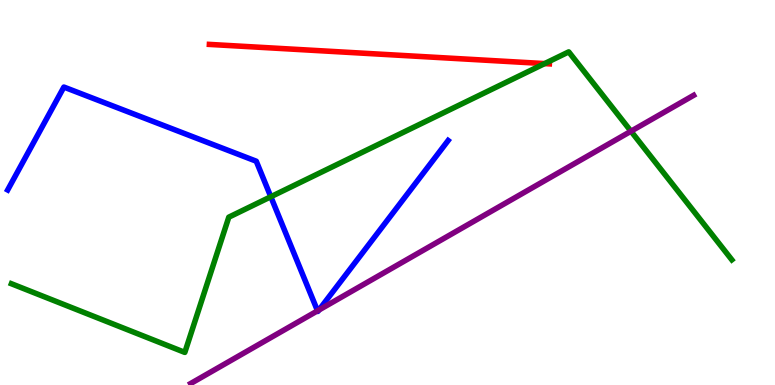[{'lines': ['blue', 'red'], 'intersections': []}, {'lines': ['green', 'red'], 'intersections': [{'x': 7.03, 'y': 8.35}]}, {'lines': ['purple', 'red'], 'intersections': []}, {'lines': ['blue', 'green'], 'intersections': [{'x': 3.49, 'y': 4.89}]}, {'lines': ['blue', 'purple'], 'intersections': [{'x': 4.1, 'y': 1.93}, {'x': 4.11, 'y': 1.95}]}, {'lines': ['green', 'purple'], 'intersections': [{'x': 8.14, 'y': 6.59}]}]